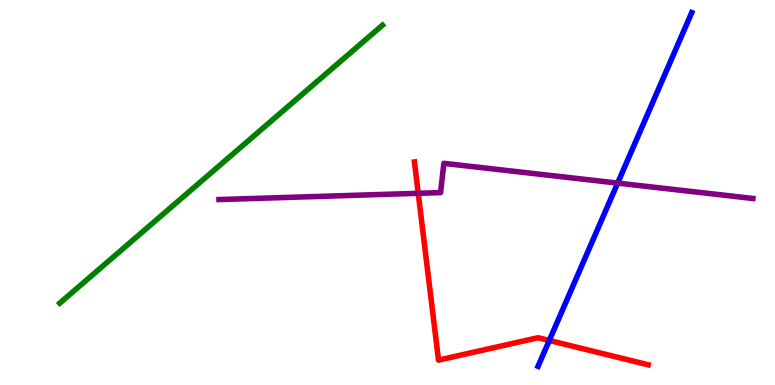[{'lines': ['blue', 'red'], 'intersections': [{'x': 7.09, 'y': 1.16}]}, {'lines': ['green', 'red'], 'intersections': []}, {'lines': ['purple', 'red'], 'intersections': [{'x': 5.4, 'y': 4.98}]}, {'lines': ['blue', 'green'], 'intersections': []}, {'lines': ['blue', 'purple'], 'intersections': [{'x': 7.97, 'y': 5.24}]}, {'lines': ['green', 'purple'], 'intersections': []}]